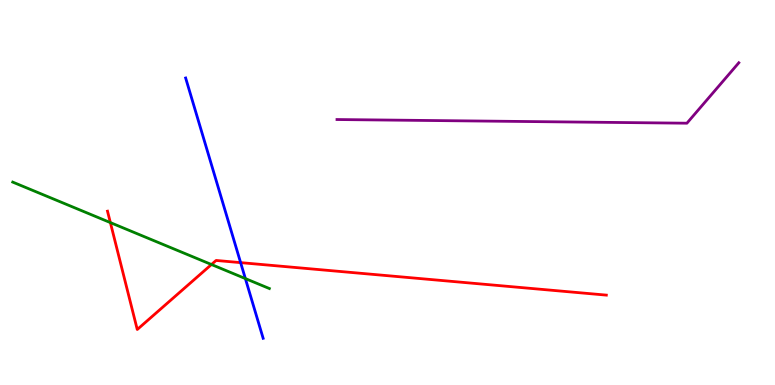[{'lines': ['blue', 'red'], 'intersections': [{'x': 3.1, 'y': 3.18}]}, {'lines': ['green', 'red'], 'intersections': [{'x': 1.42, 'y': 4.22}, {'x': 2.73, 'y': 3.13}]}, {'lines': ['purple', 'red'], 'intersections': []}, {'lines': ['blue', 'green'], 'intersections': [{'x': 3.17, 'y': 2.76}]}, {'lines': ['blue', 'purple'], 'intersections': []}, {'lines': ['green', 'purple'], 'intersections': []}]